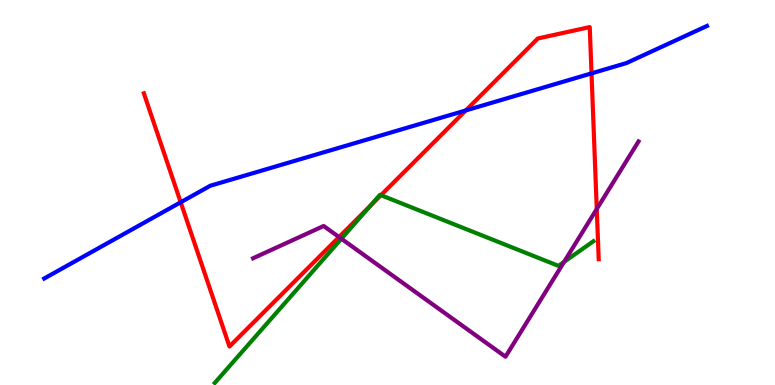[{'lines': ['blue', 'red'], 'intersections': [{'x': 2.33, 'y': 4.75}, {'x': 6.01, 'y': 7.13}, {'x': 7.63, 'y': 8.09}]}, {'lines': ['green', 'red'], 'intersections': [{'x': 4.78, 'y': 4.66}, {'x': 4.92, 'y': 4.93}]}, {'lines': ['purple', 'red'], 'intersections': [{'x': 4.37, 'y': 3.84}, {'x': 7.7, 'y': 4.57}]}, {'lines': ['blue', 'green'], 'intersections': []}, {'lines': ['blue', 'purple'], 'intersections': []}, {'lines': ['green', 'purple'], 'intersections': [{'x': 4.4, 'y': 3.8}, {'x': 7.28, 'y': 3.2}]}]